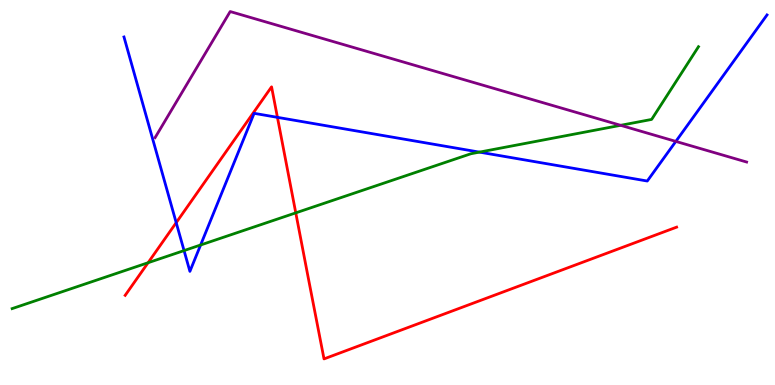[{'lines': ['blue', 'red'], 'intersections': [{'x': 2.27, 'y': 4.22}, {'x': 3.58, 'y': 6.95}]}, {'lines': ['green', 'red'], 'intersections': [{'x': 1.91, 'y': 3.18}, {'x': 3.82, 'y': 4.47}]}, {'lines': ['purple', 'red'], 'intersections': []}, {'lines': ['blue', 'green'], 'intersections': [{'x': 2.37, 'y': 3.49}, {'x': 2.59, 'y': 3.64}, {'x': 6.19, 'y': 6.05}]}, {'lines': ['blue', 'purple'], 'intersections': [{'x': 8.72, 'y': 6.33}]}, {'lines': ['green', 'purple'], 'intersections': [{'x': 8.01, 'y': 6.75}]}]